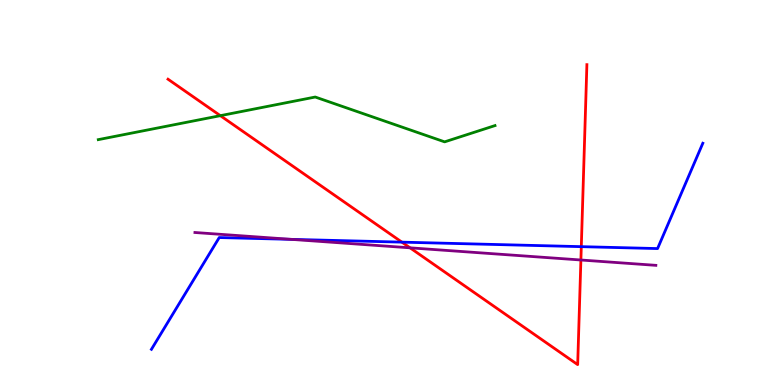[{'lines': ['blue', 'red'], 'intersections': [{'x': 5.19, 'y': 3.71}, {'x': 7.5, 'y': 3.59}]}, {'lines': ['green', 'red'], 'intersections': [{'x': 2.84, 'y': 7.0}]}, {'lines': ['purple', 'red'], 'intersections': [{'x': 5.29, 'y': 3.56}, {'x': 7.5, 'y': 3.25}]}, {'lines': ['blue', 'green'], 'intersections': []}, {'lines': ['blue', 'purple'], 'intersections': [{'x': 3.76, 'y': 3.78}]}, {'lines': ['green', 'purple'], 'intersections': []}]